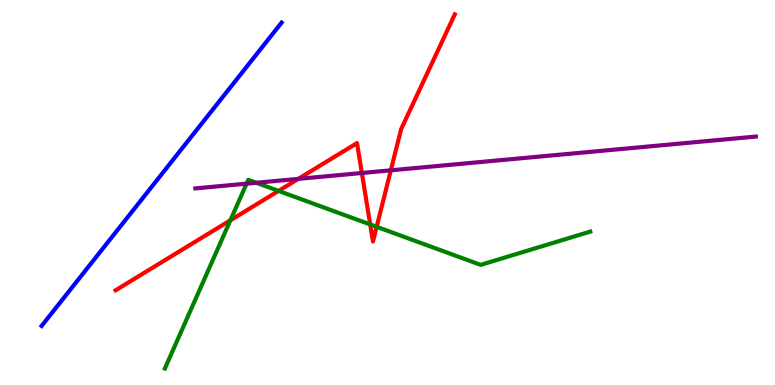[{'lines': ['blue', 'red'], 'intersections': []}, {'lines': ['green', 'red'], 'intersections': [{'x': 2.97, 'y': 4.28}, {'x': 3.59, 'y': 5.04}, {'x': 4.78, 'y': 4.17}, {'x': 4.86, 'y': 4.11}]}, {'lines': ['purple', 'red'], 'intersections': [{'x': 3.85, 'y': 5.35}, {'x': 4.67, 'y': 5.51}, {'x': 5.04, 'y': 5.58}]}, {'lines': ['blue', 'green'], 'intersections': []}, {'lines': ['blue', 'purple'], 'intersections': []}, {'lines': ['green', 'purple'], 'intersections': [{'x': 3.18, 'y': 5.23}, {'x': 3.31, 'y': 5.25}]}]